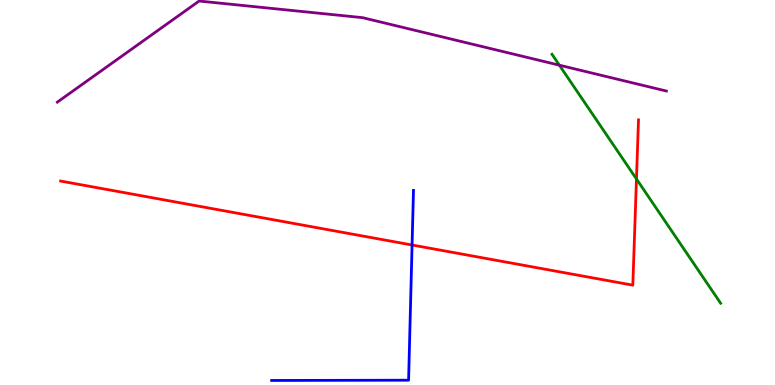[{'lines': ['blue', 'red'], 'intersections': [{'x': 5.32, 'y': 3.64}]}, {'lines': ['green', 'red'], 'intersections': [{'x': 8.21, 'y': 5.35}]}, {'lines': ['purple', 'red'], 'intersections': []}, {'lines': ['blue', 'green'], 'intersections': []}, {'lines': ['blue', 'purple'], 'intersections': []}, {'lines': ['green', 'purple'], 'intersections': [{'x': 7.22, 'y': 8.31}]}]